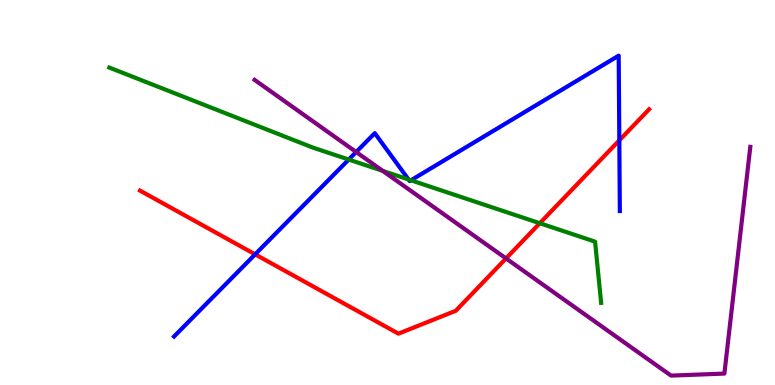[{'lines': ['blue', 'red'], 'intersections': [{'x': 3.29, 'y': 3.39}, {'x': 7.99, 'y': 6.35}]}, {'lines': ['green', 'red'], 'intersections': [{'x': 6.97, 'y': 4.2}]}, {'lines': ['purple', 'red'], 'intersections': [{'x': 6.53, 'y': 3.29}]}, {'lines': ['blue', 'green'], 'intersections': [{'x': 4.5, 'y': 5.86}, {'x': 5.27, 'y': 5.34}, {'x': 5.3, 'y': 5.32}]}, {'lines': ['blue', 'purple'], 'intersections': [{'x': 4.6, 'y': 6.05}]}, {'lines': ['green', 'purple'], 'intersections': [{'x': 4.94, 'y': 5.56}]}]